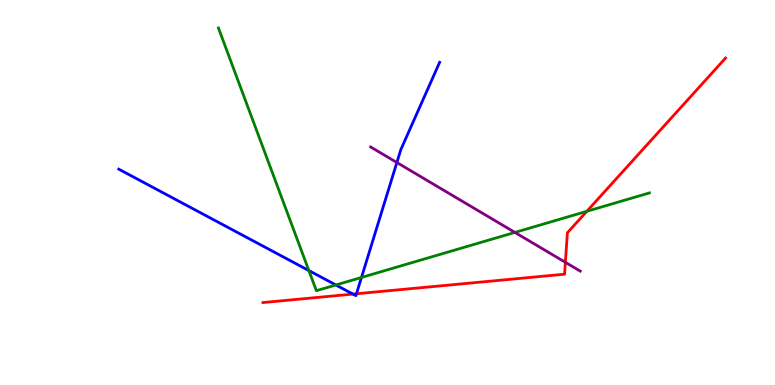[{'lines': ['blue', 'red'], 'intersections': [{'x': 4.55, 'y': 2.36}, {'x': 4.6, 'y': 2.37}]}, {'lines': ['green', 'red'], 'intersections': [{'x': 7.57, 'y': 4.51}]}, {'lines': ['purple', 'red'], 'intersections': [{'x': 7.3, 'y': 3.19}]}, {'lines': ['blue', 'green'], 'intersections': [{'x': 3.99, 'y': 2.97}, {'x': 4.33, 'y': 2.6}, {'x': 4.66, 'y': 2.79}]}, {'lines': ['blue', 'purple'], 'intersections': [{'x': 5.12, 'y': 5.78}]}, {'lines': ['green', 'purple'], 'intersections': [{'x': 6.64, 'y': 3.96}]}]